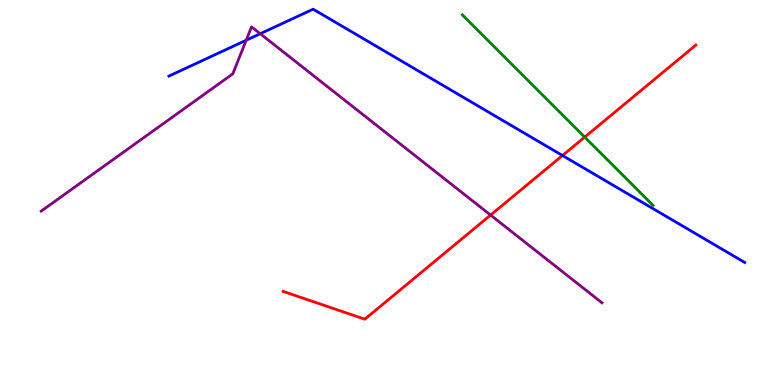[{'lines': ['blue', 'red'], 'intersections': [{'x': 7.26, 'y': 5.96}]}, {'lines': ['green', 'red'], 'intersections': [{'x': 7.54, 'y': 6.44}]}, {'lines': ['purple', 'red'], 'intersections': [{'x': 6.33, 'y': 4.41}]}, {'lines': ['blue', 'green'], 'intersections': []}, {'lines': ['blue', 'purple'], 'intersections': [{'x': 3.18, 'y': 8.95}, {'x': 3.36, 'y': 9.12}]}, {'lines': ['green', 'purple'], 'intersections': []}]